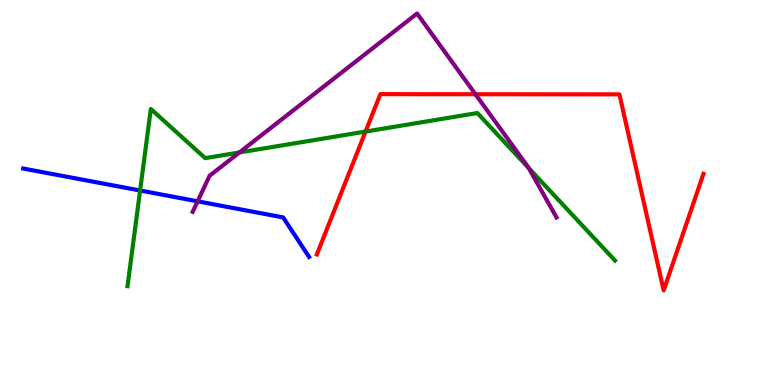[{'lines': ['blue', 'red'], 'intersections': []}, {'lines': ['green', 'red'], 'intersections': [{'x': 4.72, 'y': 6.58}]}, {'lines': ['purple', 'red'], 'intersections': [{'x': 6.13, 'y': 7.55}]}, {'lines': ['blue', 'green'], 'intersections': [{'x': 1.81, 'y': 5.05}]}, {'lines': ['blue', 'purple'], 'intersections': [{'x': 2.55, 'y': 4.77}]}, {'lines': ['green', 'purple'], 'intersections': [{'x': 3.09, 'y': 6.04}, {'x': 6.82, 'y': 5.63}]}]